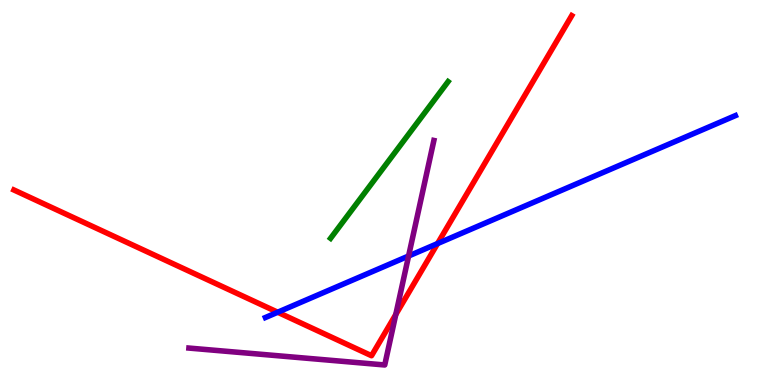[{'lines': ['blue', 'red'], 'intersections': [{'x': 3.58, 'y': 1.89}, {'x': 5.65, 'y': 3.67}]}, {'lines': ['green', 'red'], 'intersections': []}, {'lines': ['purple', 'red'], 'intersections': [{'x': 5.11, 'y': 1.83}]}, {'lines': ['blue', 'green'], 'intersections': []}, {'lines': ['blue', 'purple'], 'intersections': [{'x': 5.27, 'y': 3.35}]}, {'lines': ['green', 'purple'], 'intersections': []}]